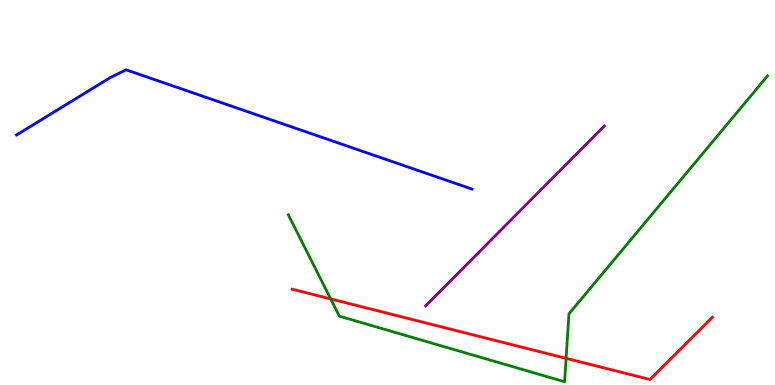[{'lines': ['blue', 'red'], 'intersections': []}, {'lines': ['green', 'red'], 'intersections': [{'x': 4.27, 'y': 2.24}, {'x': 7.3, 'y': 0.692}]}, {'lines': ['purple', 'red'], 'intersections': []}, {'lines': ['blue', 'green'], 'intersections': []}, {'lines': ['blue', 'purple'], 'intersections': []}, {'lines': ['green', 'purple'], 'intersections': []}]